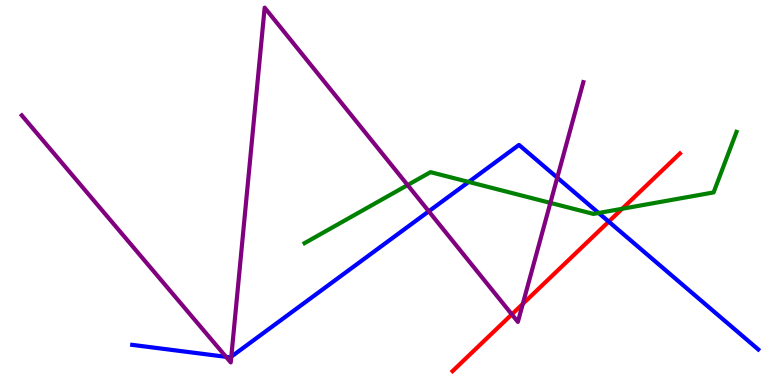[{'lines': ['blue', 'red'], 'intersections': [{'x': 7.85, 'y': 4.24}]}, {'lines': ['green', 'red'], 'intersections': [{'x': 8.03, 'y': 4.58}]}, {'lines': ['purple', 'red'], 'intersections': [{'x': 6.6, 'y': 1.83}, {'x': 6.75, 'y': 2.11}]}, {'lines': ['blue', 'green'], 'intersections': [{'x': 6.05, 'y': 5.27}, {'x': 7.72, 'y': 4.47}]}, {'lines': ['blue', 'purple'], 'intersections': [{'x': 2.92, 'y': 0.732}, {'x': 2.98, 'y': 0.736}, {'x': 5.53, 'y': 4.51}, {'x': 7.19, 'y': 5.39}]}, {'lines': ['green', 'purple'], 'intersections': [{'x': 5.26, 'y': 5.19}, {'x': 7.1, 'y': 4.73}]}]